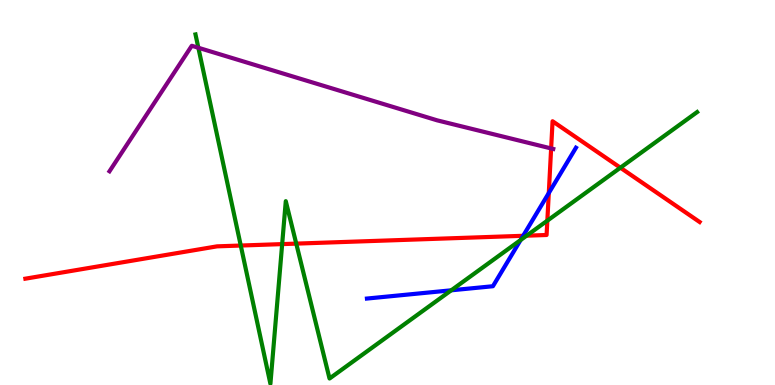[{'lines': ['blue', 'red'], 'intersections': [{'x': 6.75, 'y': 3.88}, {'x': 7.08, 'y': 4.99}]}, {'lines': ['green', 'red'], 'intersections': [{'x': 3.11, 'y': 3.62}, {'x': 3.64, 'y': 3.66}, {'x': 3.82, 'y': 3.67}, {'x': 6.79, 'y': 3.88}, {'x': 7.06, 'y': 4.27}, {'x': 8.0, 'y': 5.64}]}, {'lines': ['purple', 'red'], 'intersections': [{'x': 7.11, 'y': 6.14}]}, {'lines': ['blue', 'green'], 'intersections': [{'x': 5.82, 'y': 2.46}, {'x': 6.72, 'y': 3.77}]}, {'lines': ['blue', 'purple'], 'intersections': []}, {'lines': ['green', 'purple'], 'intersections': [{'x': 2.56, 'y': 8.76}]}]